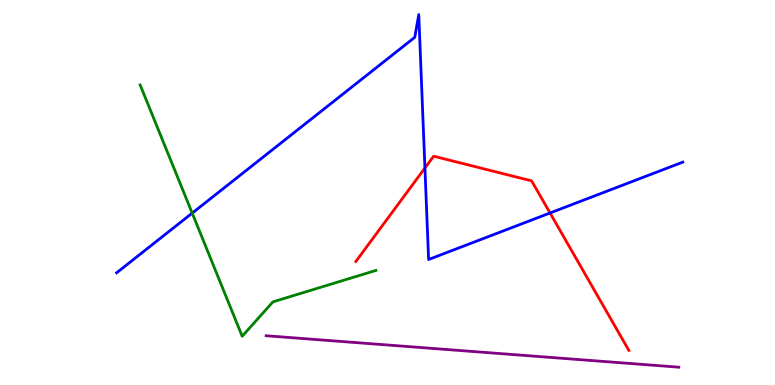[{'lines': ['blue', 'red'], 'intersections': [{'x': 5.48, 'y': 5.64}, {'x': 7.1, 'y': 4.47}]}, {'lines': ['green', 'red'], 'intersections': []}, {'lines': ['purple', 'red'], 'intersections': []}, {'lines': ['blue', 'green'], 'intersections': [{'x': 2.48, 'y': 4.46}]}, {'lines': ['blue', 'purple'], 'intersections': []}, {'lines': ['green', 'purple'], 'intersections': []}]